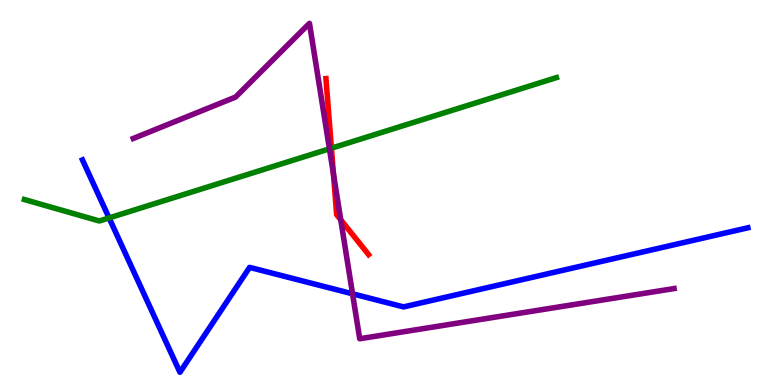[{'lines': ['blue', 'red'], 'intersections': []}, {'lines': ['green', 'red'], 'intersections': [{'x': 4.28, 'y': 6.15}]}, {'lines': ['purple', 'red'], 'intersections': [{'x': 4.3, 'y': 5.48}, {'x': 4.4, 'y': 4.29}]}, {'lines': ['blue', 'green'], 'intersections': [{'x': 1.41, 'y': 4.34}]}, {'lines': ['blue', 'purple'], 'intersections': [{'x': 4.55, 'y': 2.37}]}, {'lines': ['green', 'purple'], 'intersections': [{'x': 4.25, 'y': 6.13}]}]